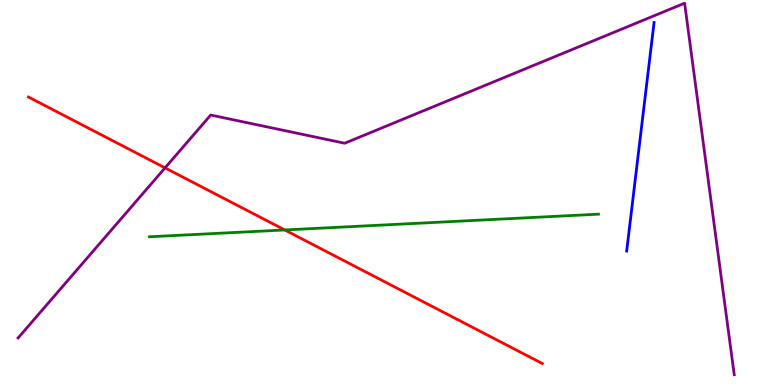[{'lines': ['blue', 'red'], 'intersections': []}, {'lines': ['green', 'red'], 'intersections': [{'x': 3.67, 'y': 4.03}]}, {'lines': ['purple', 'red'], 'intersections': [{'x': 2.13, 'y': 5.64}]}, {'lines': ['blue', 'green'], 'intersections': []}, {'lines': ['blue', 'purple'], 'intersections': []}, {'lines': ['green', 'purple'], 'intersections': []}]